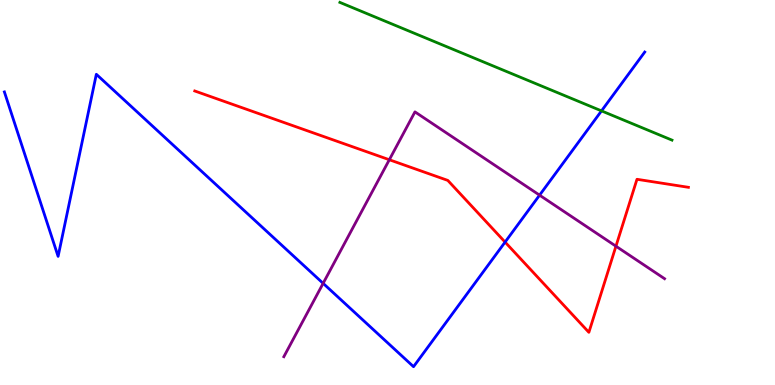[{'lines': ['blue', 'red'], 'intersections': [{'x': 6.52, 'y': 3.71}]}, {'lines': ['green', 'red'], 'intersections': []}, {'lines': ['purple', 'red'], 'intersections': [{'x': 5.02, 'y': 5.85}, {'x': 7.95, 'y': 3.61}]}, {'lines': ['blue', 'green'], 'intersections': [{'x': 7.76, 'y': 7.12}]}, {'lines': ['blue', 'purple'], 'intersections': [{'x': 4.17, 'y': 2.64}, {'x': 6.96, 'y': 4.93}]}, {'lines': ['green', 'purple'], 'intersections': []}]